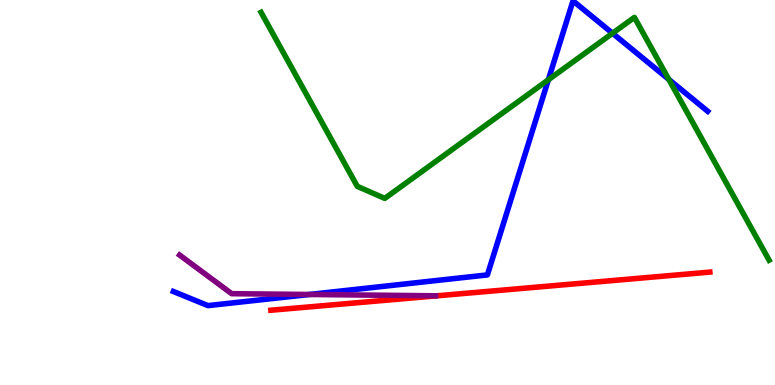[{'lines': ['blue', 'red'], 'intersections': []}, {'lines': ['green', 'red'], 'intersections': []}, {'lines': ['purple', 'red'], 'intersections': []}, {'lines': ['blue', 'green'], 'intersections': [{'x': 7.08, 'y': 7.93}, {'x': 7.9, 'y': 9.14}, {'x': 8.63, 'y': 7.94}]}, {'lines': ['blue', 'purple'], 'intersections': [{'x': 3.99, 'y': 2.35}]}, {'lines': ['green', 'purple'], 'intersections': []}]